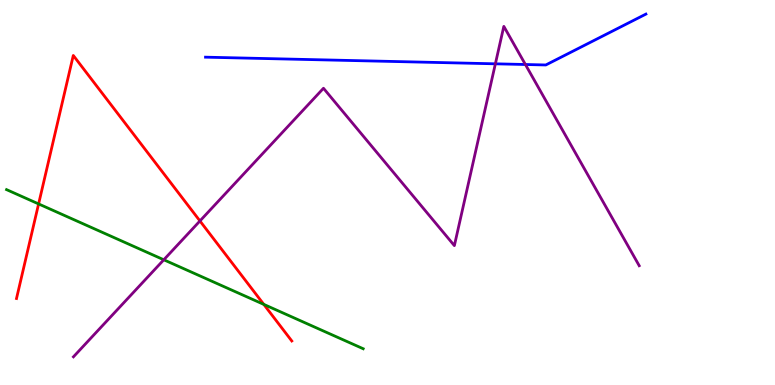[{'lines': ['blue', 'red'], 'intersections': []}, {'lines': ['green', 'red'], 'intersections': [{'x': 0.498, 'y': 4.7}, {'x': 3.4, 'y': 2.09}]}, {'lines': ['purple', 'red'], 'intersections': [{'x': 2.58, 'y': 4.26}]}, {'lines': ['blue', 'green'], 'intersections': []}, {'lines': ['blue', 'purple'], 'intersections': [{'x': 6.39, 'y': 8.34}, {'x': 6.78, 'y': 8.32}]}, {'lines': ['green', 'purple'], 'intersections': [{'x': 2.11, 'y': 3.25}]}]